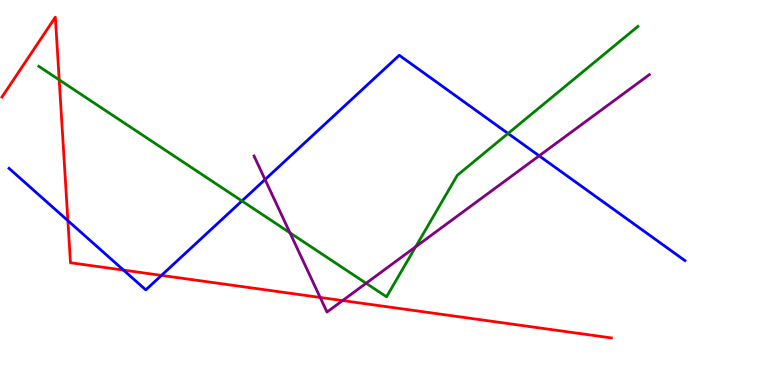[{'lines': ['blue', 'red'], 'intersections': [{'x': 0.876, 'y': 4.27}, {'x': 1.59, 'y': 2.98}, {'x': 2.08, 'y': 2.85}]}, {'lines': ['green', 'red'], 'intersections': [{'x': 0.764, 'y': 7.93}]}, {'lines': ['purple', 'red'], 'intersections': [{'x': 4.13, 'y': 2.27}, {'x': 4.42, 'y': 2.19}]}, {'lines': ['blue', 'green'], 'intersections': [{'x': 3.12, 'y': 4.78}, {'x': 6.56, 'y': 6.53}]}, {'lines': ['blue', 'purple'], 'intersections': [{'x': 3.42, 'y': 5.34}, {'x': 6.96, 'y': 5.95}]}, {'lines': ['green', 'purple'], 'intersections': [{'x': 3.74, 'y': 3.95}, {'x': 4.72, 'y': 2.64}, {'x': 5.36, 'y': 3.59}]}]